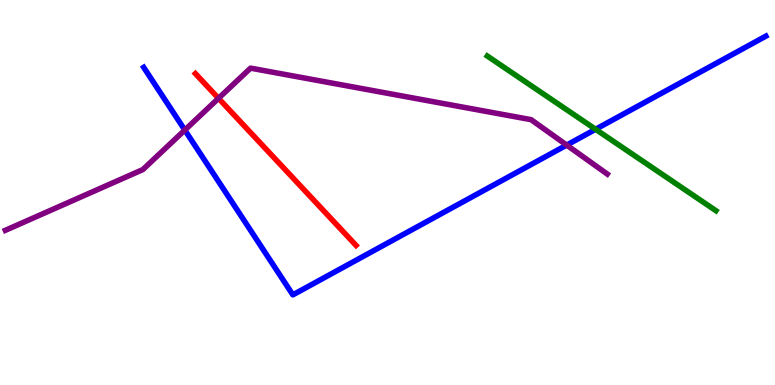[{'lines': ['blue', 'red'], 'intersections': []}, {'lines': ['green', 'red'], 'intersections': []}, {'lines': ['purple', 'red'], 'intersections': [{'x': 2.82, 'y': 7.45}]}, {'lines': ['blue', 'green'], 'intersections': [{'x': 7.69, 'y': 6.64}]}, {'lines': ['blue', 'purple'], 'intersections': [{'x': 2.38, 'y': 6.62}, {'x': 7.31, 'y': 6.23}]}, {'lines': ['green', 'purple'], 'intersections': []}]